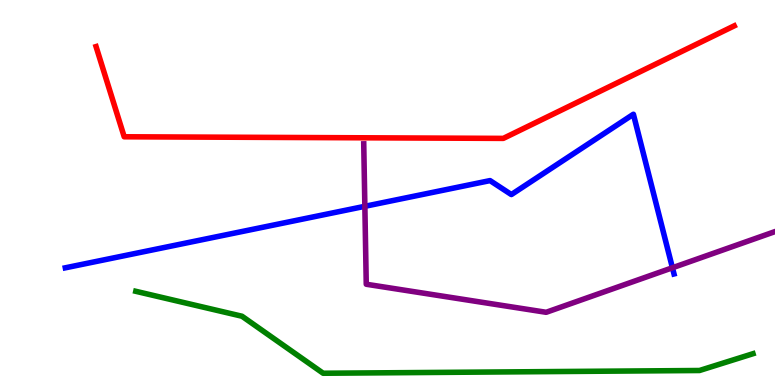[{'lines': ['blue', 'red'], 'intersections': []}, {'lines': ['green', 'red'], 'intersections': []}, {'lines': ['purple', 'red'], 'intersections': []}, {'lines': ['blue', 'green'], 'intersections': []}, {'lines': ['blue', 'purple'], 'intersections': [{'x': 4.71, 'y': 4.64}, {'x': 8.68, 'y': 3.05}]}, {'lines': ['green', 'purple'], 'intersections': []}]